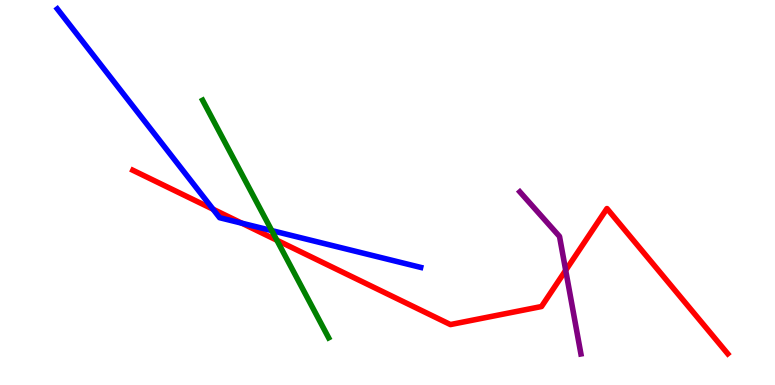[{'lines': ['blue', 'red'], 'intersections': [{'x': 2.75, 'y': 4.57}, {'x': 3.12, 'y': 4.2}]}, {'lines': ['green', 'red'], 'intersections': [{'x': 3.57, 'y': 3.76}]}, {'lines': ['purple', 'red'], 'intersections': [{'x': 7.3, 'y': 2.98}]}, {'lines': ['blue', 'green'], 'intersections': [{'x': 3.51, 'y': 4.01}]}, {'lines': ['blue', 'purple'], 'intersections': []}, {'lines': ['green', 'purple'], 'intersections': []}]